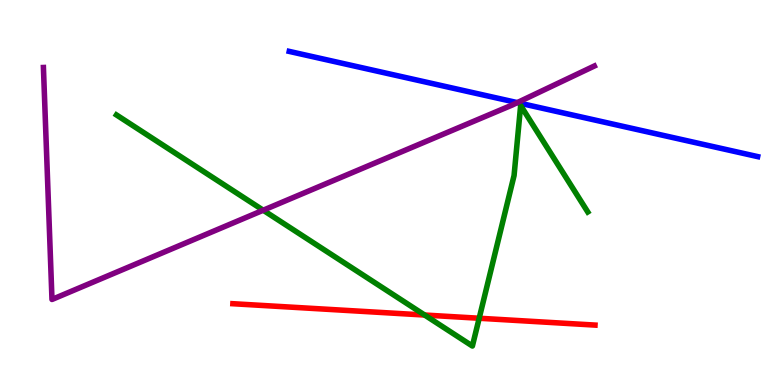[{'lines': ['blue', 'red'], 'intersections': []}, {'lines': ['green', 'red'], 'intersections': [{'x': 5.48, 'y': 1.82}, {'x': 6.18, 'y': 1.73}]}, {'lines': ['purple', 'red'], 'intersections': []}, {'lines': ['blue', 'green'], 'intersections': []}, {'lines': ['blue', 'purple'], 'intersections': [{'x': 6.67, 'y': 7.33}]}, {'lines': ['green', 'purple'], 'intersections': [{'x': 3.4, 'y': 4.54}]}]